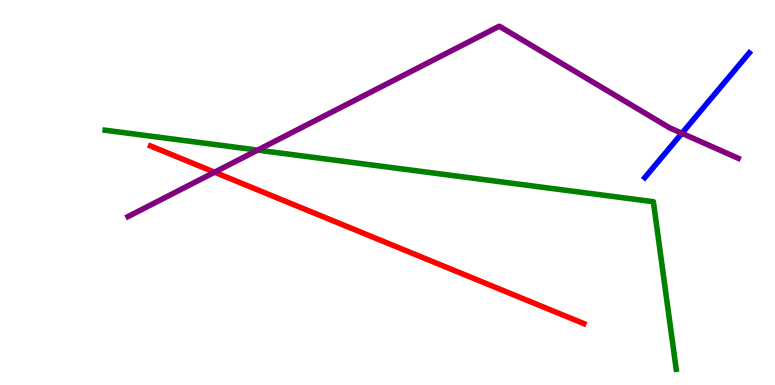[{'lines': ['blue', 'red'], 'intersections': []}, {'lines': ['green', 'red'], 'intersections': []}, {'lines': ['purple', 'red'], 'intersections': [{'x': 2.77, 'y': 5.53}]}, {'lines': ['blue', 'green'], 'intersections': []}, {'lines': ['blue', 'purple'], 'intersections': [{'x': 8.8, 'y': 6.54}]}, {'lines': ['green', 'purple'], 'intersections': [{'x': 3.32, 'y': 6.1}]}]